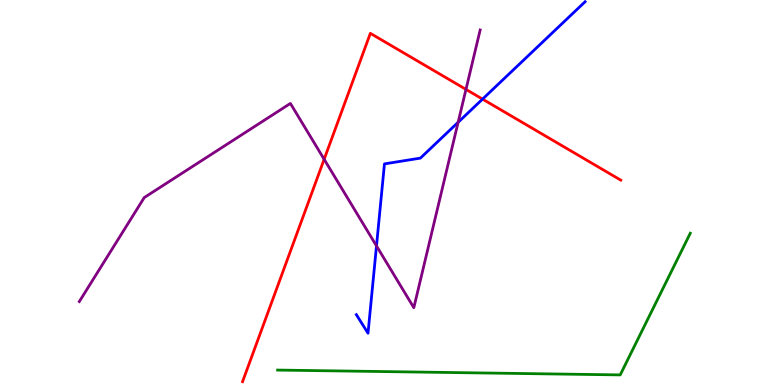[{'lines': ['blue', 'red'], 'intersections': [{'x': 6.23, 'y': 7.43}]}, {'lines': ['green', 'red'], 'intersections': []}, {'lines': ['purple', 'red'], 'intersections': [{'x': 4.18, 'y': 5.86}, {'x': 6.01, 'y': 7.68}]}, {'lines': ['blue', 'green'], 'intersections': []}, {'lines': ['blue', 'purple'], 'intersections': [{'x': 4.86, 'y': 3.61}, {'x': 5.91, 'y': 6.82}]}, {'lines': ['green', 'purple'], 'intersections': []}]